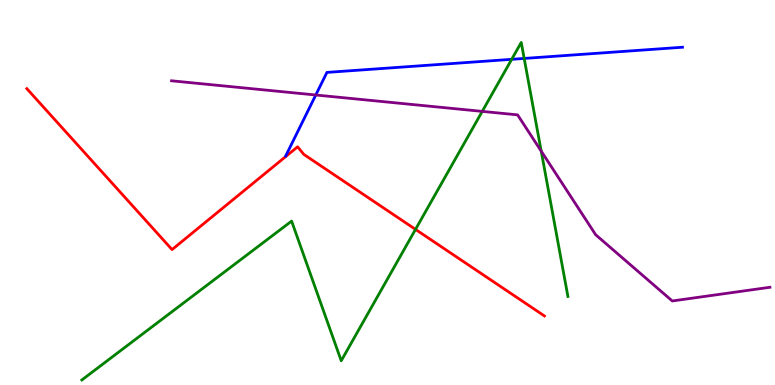[{'lines': ['blue', 'red'], 'intersections': []}, {'lines': ['green', 'red'], 'intersections': [{'x': 5.36, 'y': 4.04}]}, {'lines': ['purple', 'red'], 'intersections': []}, {'lines': ['blue', 'green'], 'intersections': [{'x': 6.6, 'y': 8.46}, {'x': 6.76, 'y': 8.48}]}, {'lines': ['blue', 'purple'], 'intersections': [{'x': 4.07, 'y': 7.53}]}, {'lines': ['green', 'purple'], 'intersections': [{'x': 6.22, 'y': 7.11}, {'x': 6.98, 'y': 6.07}]}]